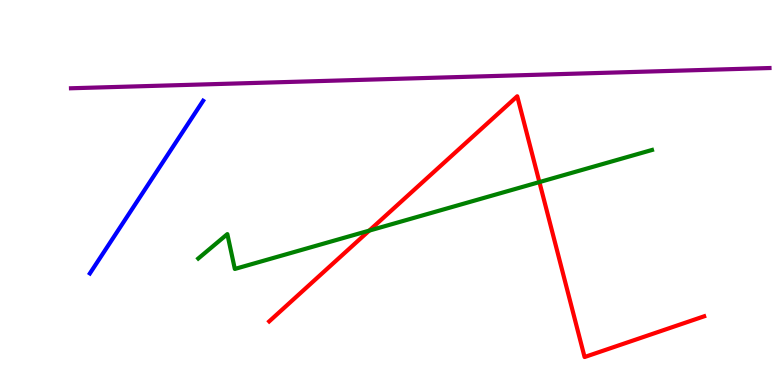[{'lines': ['blue', 'red'], 'intersections': []}, {'lines': ['green', 'red'], 'intersections': [{'x': 4.76, 'y': 4.01}, {'x': 6.96, 'y': 5.27}]}, {'lines': ['purple', 'red'], 'intersections': []}, {'lines': ['blue', 'green'], 'intersections': []}, {'lines': ['blue', 'purple'], 'intersections': []}, {'lines': ['green', 'purple'], 'intersections': []}]